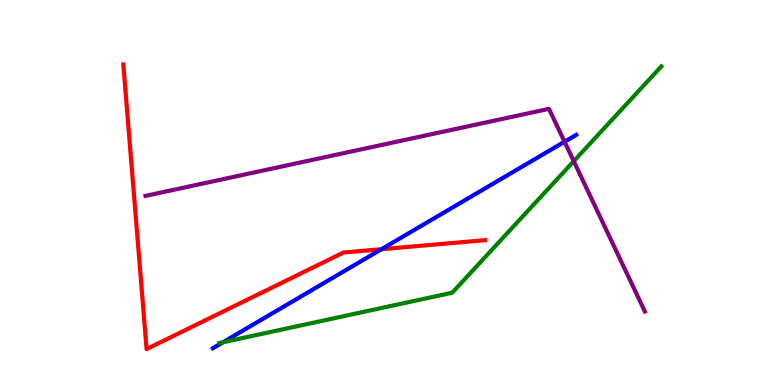[{'lines': ['blue', 'red'], 'intersections': [{'x': 4.92, 'y': 3.53}]}, {'lines': ['green', 'red'], 'intersections': []}, {'lines': ['purple', 'red'], 'intersections': []}, {'lines': ['blue', 'green'], 'intersections': [{'x': 2.88, 'y': 1.11}]}, {'lines': ['blue', 'purple'], 'intersections': [{'x': 7.28, 'y': 6.32}]}, {'lines': ['green', 'purple'], 'intersections': [{'x': 7.4, 'y': 5.81}]}]